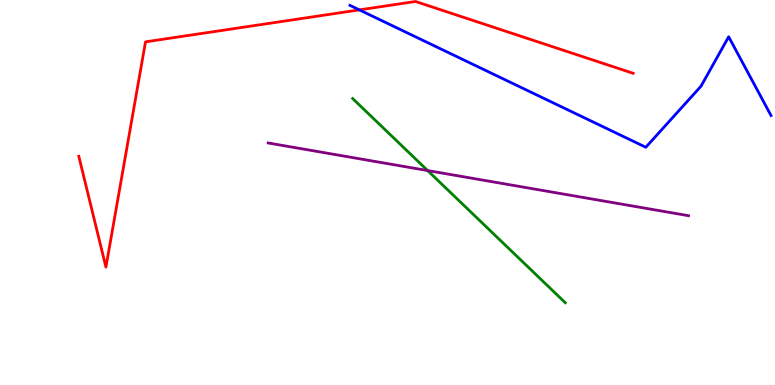[{'lines': ['blue', 'red'], 'intersections': [{'x': 4.64, 'y': 9.74}]}, {'lines': ['green', 'red'], 'intersections': []}, {'lines': ['purple', 'red'], 'intersections': []}, {'lines': ['blue', 'green'], 'intersections': []}, {'lines': ['blue', 'purple'], 'intersections': []}, {'lines': ['green', 'purple'], 'intersections': [{'x': 5.52, 'y': 5.57}]}]